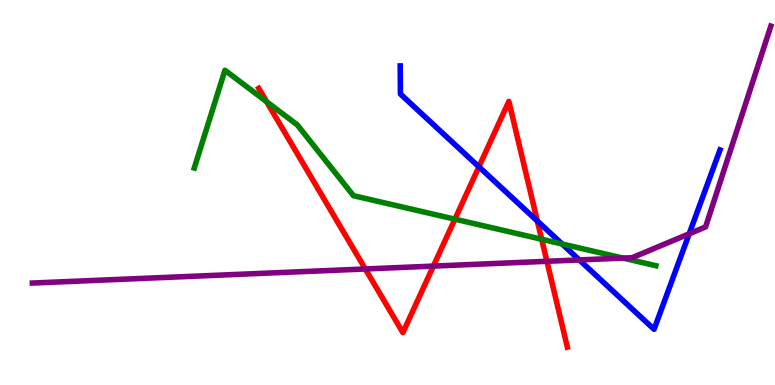[{'lines': ['blue', 'red'], 'intersections': [{'x': 6.18, 'y': 5.67}, {'x': 6.93, 'y': 4.26}]}, {'lines': ['green', 'red'], 'intersections': [{'x': 3.44, 'y': 7.36}, {'x': 5.87, 'y': 4.31}, {'x': 6.99, 'y': 3.79}]}, {'lines': ['purple', 'red'], 'intersections': [{'x': 4.71, 'y': 3.01}, {'x': 5.59, 'y': 3.09}, {'x': 7.06, 'y': 3.21}]}, {'lines': ['blue', 'green'], 'intersections': [{'x': 7.25, 'y': 3.66}]}, {'lines': ['blue', 'purple'], 'intersections': [{'x': 7.47, 'y': 3.25}, {'x': 8.89, 'y': 3.93}]}, {'lines': ['green', 'purple'], 'intersections': [{'x': 8.04, 'y': 3.3}]}]